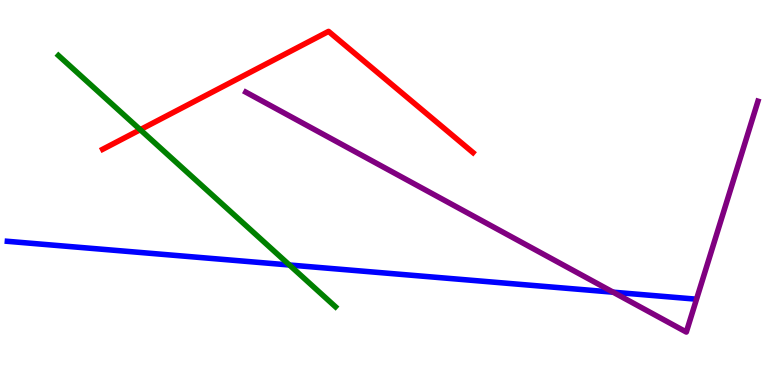[{'lines': ['blue', 'red'], 'intersections': []}, {'lines': ['green', 'red'], 'intersections': [{'x': 1.81, 'y': 6.63}]}, {'lines': ['purple', 'red'], 'intersections': []}, {'lines': ['blue', 'green'], 'intersections': [{'x': 3.73, 'y': 3.12}]}, {'lines': ['blue', 'purple'], 'intersections': [{'x': 7.91, 'y': 2.41}]}, {'lines': ['green', 'purple'], 'intersections': []}]